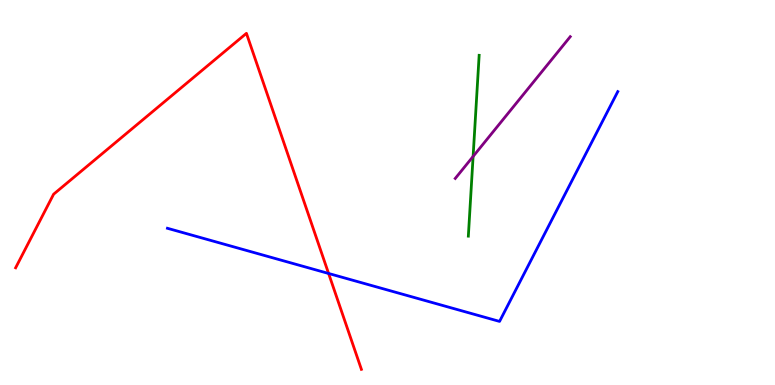[{'lines': ['blue', 'red'], 'intersections': [{'x': 4.24, 'y': 2.9}]}, {'lines': ['green', 'red'], 'intersections': []}, {'lines': ['purple', 'red'], 'intersections': []}, {'lines': ['blue', 'green'], 'intersections': []}, {'lines': ['blue', 'purple'], 'intersections': []}, {'lines': ['green', 'purple'], 'intersections': [{'x': 6.1, 'y': 5.94}]}]